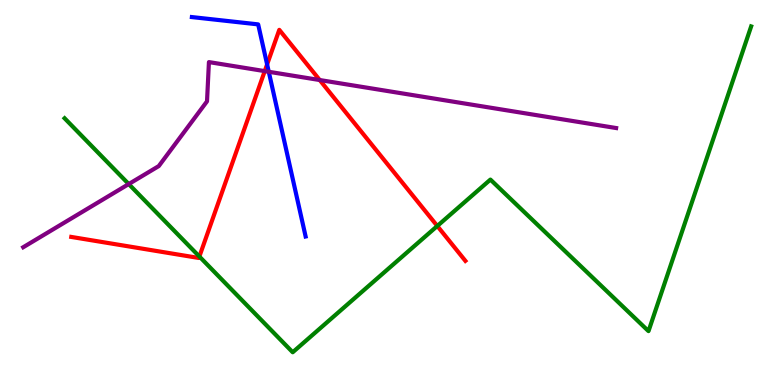[{'lines': ['blue', 'red'], 'intersections': [{'x': 3.45, 'y': 8.33}]}, {'lines': ['green', 'red'], 'intersections': [{'x': 2.57, 'y': 3.34}, {'x': 5.64, 'y': 4.13}]}, {'lines': ['purple', 'red'], 'intersections': [{'x': 3.42, 'y': 8.15}, {'x': 4.13, 'y': 7.92}]}, {'lines': ['blue', 'green'], 'intersections': []}, {'lines': ['blue', 'purple'], 'intersections': [{'x': 3.47, 'y': 8.14}]}, {'lines': ['green', 'purple'], 'intersections': [{'x': 1.66, 'y': 5.22}]}]